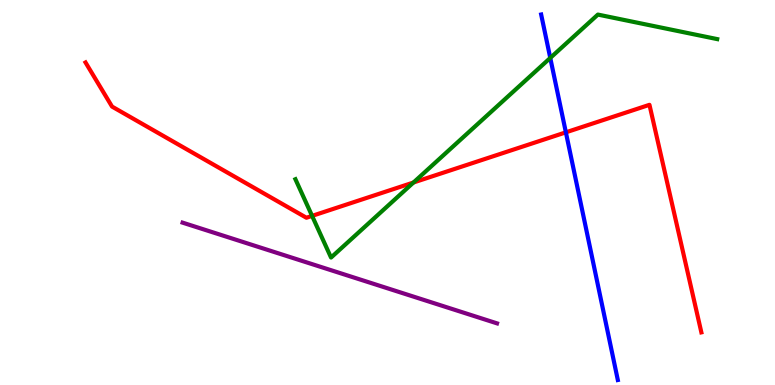[{'lines': ['blue', 'red'], 'intersections': [{'x': 7.3, 'y': 6.56}]}, {'lines': ['green', 'red'], 'intersections': [{'x': 4.03, 'y': 4.39}, {'x': 5.34, 'y': 5.26}]}, {'lines': ['purple', 'red'], 'intersections': []}, {'lines': ['blue', 'green'], 'intersections': [{'x': 7.1, 'y': 8.49}]}, {'lines': ['blue', 'purple'], 'intersections': []}, {'lines': ['green', 'purple'], 'intersections': []}]